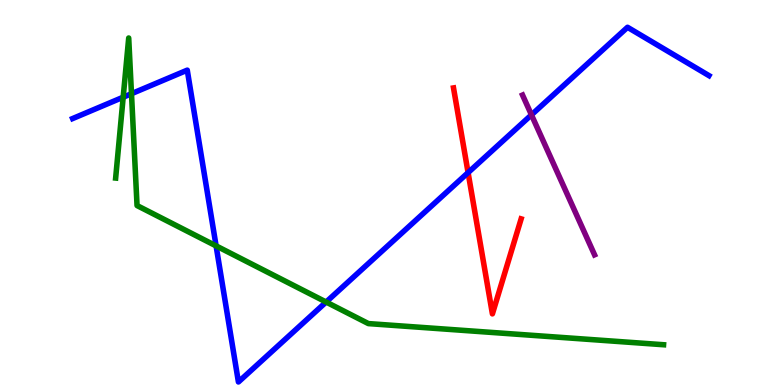[{'lines': ['blue', 'red'], 'intersections': [{'x': 6.04, 'y': 5.52}]}, {'lines': ['green', 'red'], 'intersections': []}, {'lines': ['purple', 'red'], 'intersections': []}, {'lines': ['blue', 'green'], 'intersections': [{'x': 1.59, 'y': 7.48}, {'x': 1.7, 'y': 7.57}, {'x': 2.79, 'y': 3.61}, {'x': 4.21, 'y': 2.16}]}, {'lines': ['blue', 'purple'], 'intersections': [{'x': 6.86, 'y': 7.02}]}, {'lines': ['green', 'purple'], 'intersections': []}]